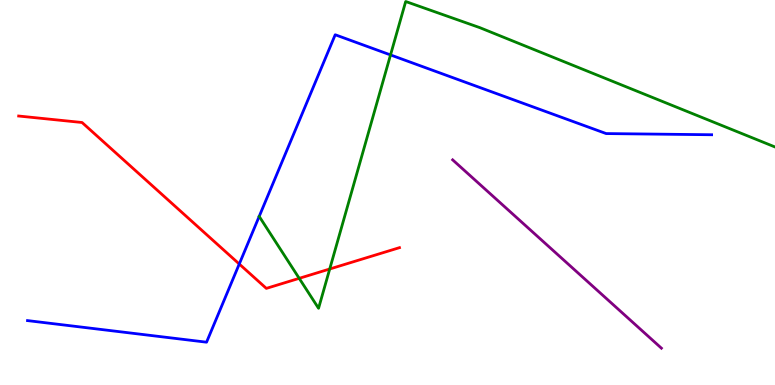[{'lines': ['blue', 'red'], 'intersections': [{'x': 3.09, 'y': 3.14}]}, {'lines': ['green', 'red'], 'intersections': [{'x': 3.86, 'y': 2.77}, {'x': 4.25, 'y': 3.01}]}, {'lines': ['purple', 'red'], 'intersections': []}, {'lines': ['blue', 'green'], 'intersections': [{'x': 5.04, 'y': 8.57}]}, {'lines': ['blue', 'purple'], 'intersections': []}, {'lines': ['green', 'purple'], 'intersections': []}]